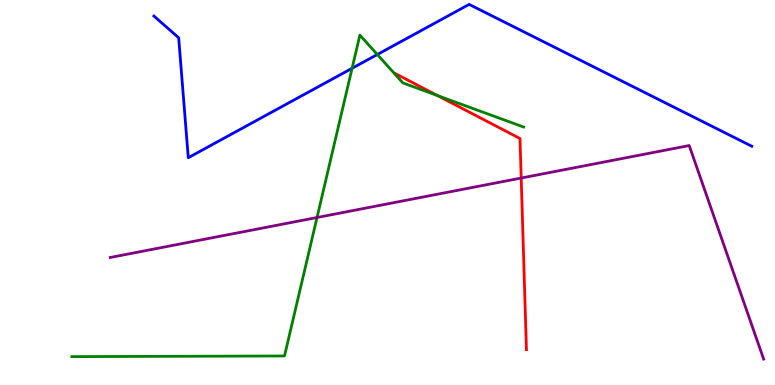[{'lines': ['blue', 'red'], 'intersections': []}, {'lines': ['green', 'red'], 'intersections': [{'x': 5.64, 'y': 7.52}]}, {'lines': ['purple', 'red'], 'intersections': [{'x': 6.73, 'y': 5.38}]}, {'lines': ['blue', 'green'], 'intersections': [{'x': 4.54, 'y': 8.23}, {'x': 4.87, 'y': 8.58}]}, {'lines': ['blue', 'purple'], 'intersections': []}, {'lines': ['green', 'purple'], 'intersections': [{'x': 4.09, 'y': 4.35}]}]